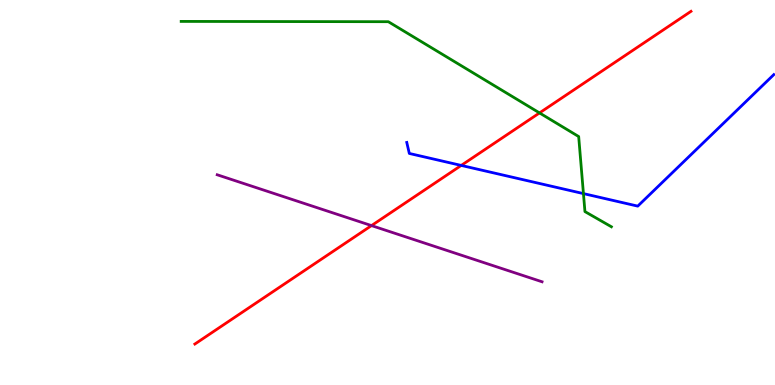[{'lines': ['blue', 'red'], 'intersections': [{'x': 5.95, 'y': 5.7}]}, {'lines': ['green', 'red'], 'intersections': [{'x': 6.96, 'y': 7.07}]}, {'lines': ['purple', 'red'], 'intersections': [{'x': 4.79, 'y': 4.14}]}, {'lines': ['blue', 'green'], 'intersections': [{'x': 7.53, 'y': 4.97}]}, {'lines': ['blue', 'purple'], 'intersections': []}, {'lines': ['green', 'purple'], 'intersections': []}]